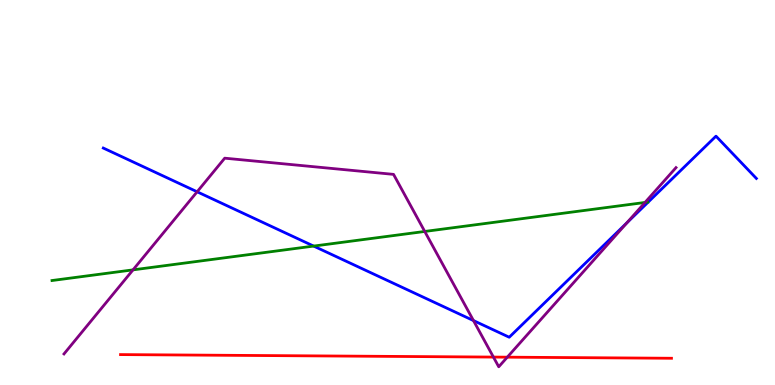[{'lines': ['blue', 'red'], 'intersections': []}, {'lines': ['green', 'red'], 'intersections': []}, {'lines': ['purple', 'red'], 'intersections': [{'x': 6.37, 'y': 0.725}, {'x': 6.55, 'y': 0.723}]}, {'lines': ['blue', 'green'], 'intersections': [{'x': 4.05, 'y': 3.61}]}, {'lines': ['blue', 'purple'], 'intersections': [{'x': 2.54, 'y': 5.02}, {'x': 6.11, 'y': 1.67}, {'x': 8.09, 'y': 4.21}]}, {'lines': ['green', 'purple'], 'intersections': [{'x': 1.72, 'y': 2.99}, {'x': 5.48, 'y': 3.99}, {'x': 8.32, 'y': 4.74}]}]